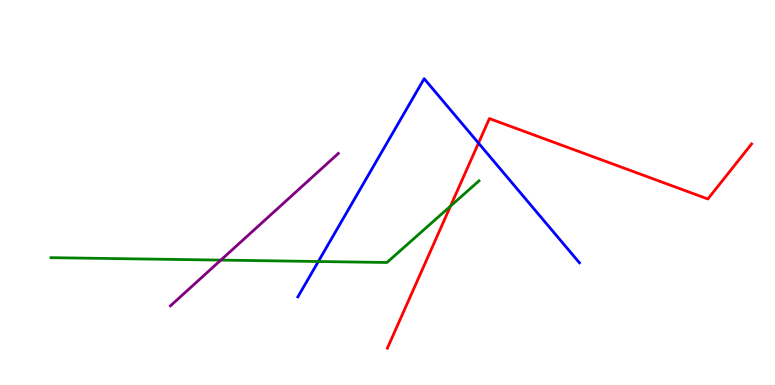[{'lines': ['blue', 'red'], 'intersections': [{'x': 6.17, 'y': 6.28}]}, {'lines': ['green', 'red'], 'intersections': [{'x': 5.81, 'y': 4.65}]}, {'lines': ['purple', 'red'], 'intersections': []}, {'lines': ['blue', 'green'], 'intersections': [{'x': 4.11, 'y': 3.21}]}, {'lines': ['blue', 'purple'], 'intersections': []}, {'lines': ['green', 'purple'], 'intersections': [{'x': 2.85, 'y': 3.24}]}]